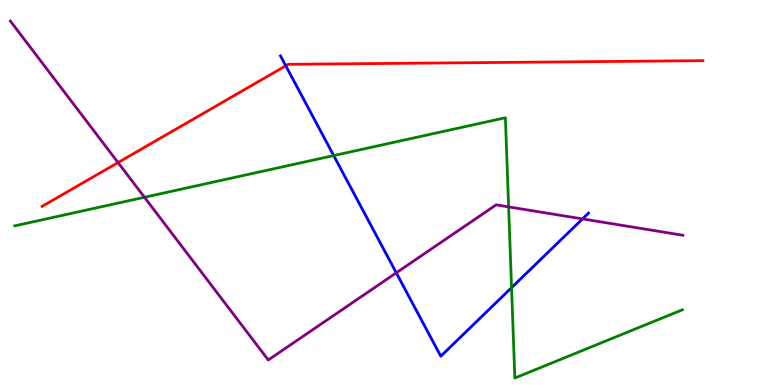[{'lines': ['blue', 'red'], 'intersections': [{'x': 3.69, 'y': 8.29}]}, {'lines': ['green', 'red'], 'intersections': []}, {'lines': ['purple', 'red'], 'intersections': [{'x': 1.52, 'y': 5.78}]}, {'lines': ['blue', 'green'], 'intersections': [{'x': 4.31, 'y': 5.96}, {'x': 6.6, 'y': 2.53}]}, {'lines': ['blue', 'purple'], 'intersections': [{'x': 5.11, 'y': 2.91}, {'x': 7.52, 'y': 4.31}]}, {'lines': ['green', 'purple'], 'intersections': [{'x': 1.86, 'y': 4.88}, {'x': 6.56, 'y': 4.63}]}]